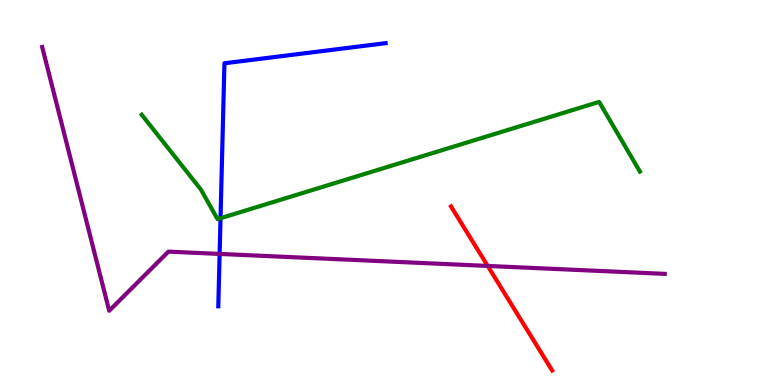[{'lines': ['blue', 'red'], 'intersections': []}, {'lines': ['green', 'red'], 'intersections': []}, {'lines': ['purple', 'red'], 'intersections': [{'x': 6.29, 'y': 3.09}]}, {'lines': ['blue', 'green'], 'intersections': [{'x': 2.85, 'y': 4.33}]}, {'lines': ['blue', 'purple'], 'intersections': [{'x': 2.83, 'y': 3.4}]}, {'lines': ['green', 'purple'], 'intersections': []}]